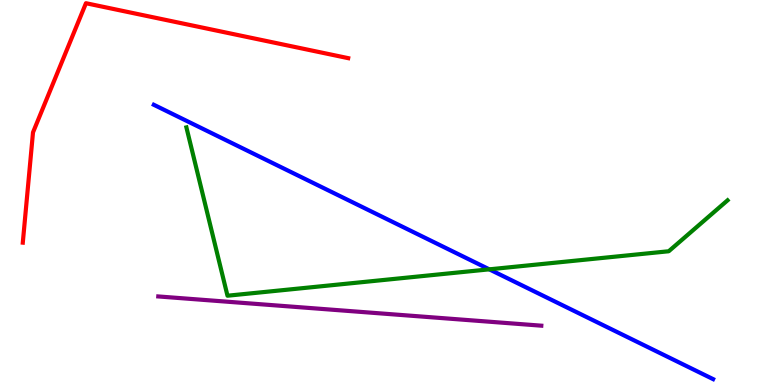[{'lines': ['blue', 'red'], 'intersections': []}, {'lines': ['green', 'red'], 'intersections': []}, {'lines': ['purple', 'red'], 'intersections': []}, {'lines': ['blue', 'green'], 'intersections': [{'x': 6.31, 'y': 3.0}]}, {'lines': ['blue', 'purple'], 'intersections': []}, {'lines': ['green', 'purple'], 'intersections': []}]